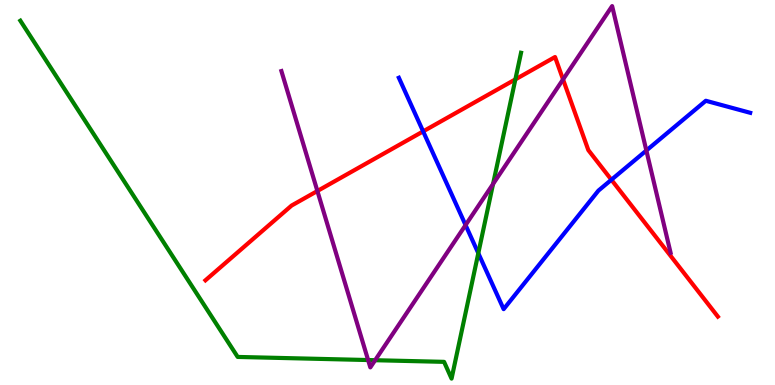[{'lines': ['blue', 'red'], 'intersections': [{'x': 5.46, 'y': 6.59}, {'x': 7.89, 'y': 5.33}]}, {'lines': ['green', 'red'], 'intersections': [{'x': 6.65, 'y': 7.94}]}, {'lines': ['purple', 'red'], 'intersections': [{'x': 4.1, 'y': 5.04}, {'x': 7.27, 'y': 7.94}]}, {'lines': ['blue', 'green'], 'intersections': [{'x': 6.17, 'y': 3.42}]}, {'lines': ['blue', 'purple'], 'intersections': [{'x': 6.01, 'y': 4.15}, {'x': 8.34, 'y': 6.09}]}, {'lines': ['green', 'purple'], 'intersections': [{'x': 4.75, 'y': 0.648}, {'x': 4.84, 'y': 0.644}, {'x': 6.36, 'y': 5.22}]}]